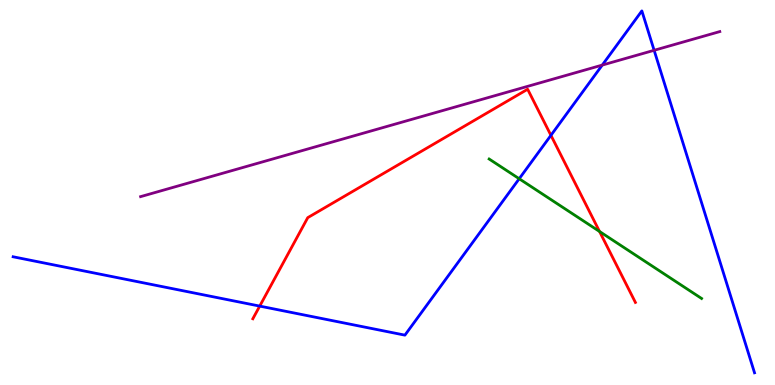[{'lines': ['blue', 'red'], 'intersections': [{'x': 3.35, 'y': 2.05}, {'x': 7.11, 'y': 6.48}]}, {'lines': ['green', 'red'], 'intersections': [{'x': 7.74, 'y': 3.99}]}, {'lines': ['purple', 'red'], 'intersections': []}, {'lines': ['blue', 'green'], 'intersections': [{'x': 6.7, 'y': 5.36}]}, {'lines': ['blue', 'purple'], 'intersections': [{'x': 7.77, 'y': 8.31}, {'x': 8.44, 'y': 8.69}]}, {'lines': ['green', 'purple'], 'intersections': []}]